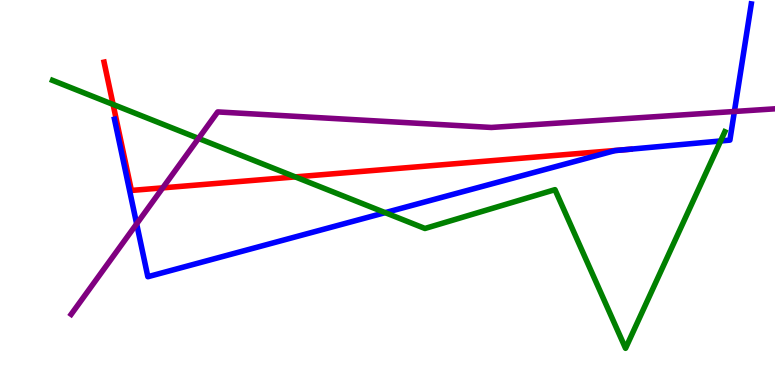[{'lines': ['blue', 'red'], 'intersections': [{'x': 8.08, 'y': 6.11}]}, {'lines': ['green', 'red'], 'intersections': [{'x': 1.46, 'y': 7.29}, {'x': 3.81, 'y': 5.4}]}, {'lines': ['purple', 'red'], 'intersections': [{'x': 2.1, 'y': 5.12}]}, {'lines': ['blue', 'green'], 'intersections': [{'x': 4.97, 'y': 4.48}, {'x': 9.3, 'y': 6.34}]}, {'lines': ['blue', 'purple'], 'intersections': [{'x': 1.76, 'y': 4.18}, {'x': 9.48, 'y': 7.1}]}, {'lines': ['green', 'purple'], 'intersections': [{'x': 2.56, 'y': 6.4}]}]